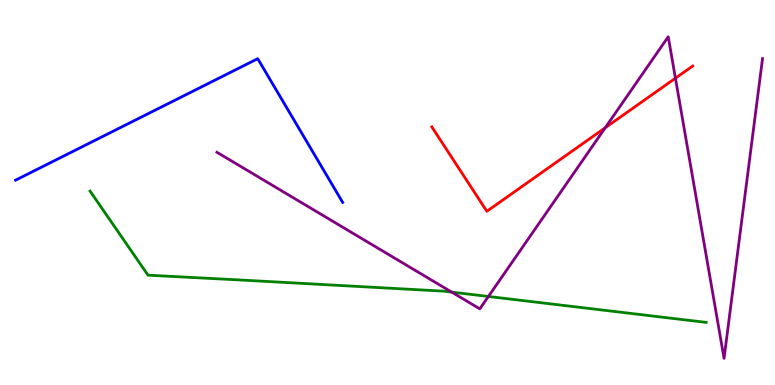[{'lines': ['blue', 'red'], 'intersections': []}, {'lines': ['green', 'red'], 'intersections': []}, {'lines': ['purple', 'red'], 'intersections': [{'x': 7.81, 'y': 6.68}, {'x': 8.72, 'y': 7.97}]}, {'lines': ['blue', 'green'], 'intersections': []}, {'lines': ['blue', 'purple'], 'intersections': []}, {'lines': ['green', 'purple'], 'intersections': [{'x': 5.83, 'y': 2.41}, {'x': 6.3, 'y': 2.3}]}]